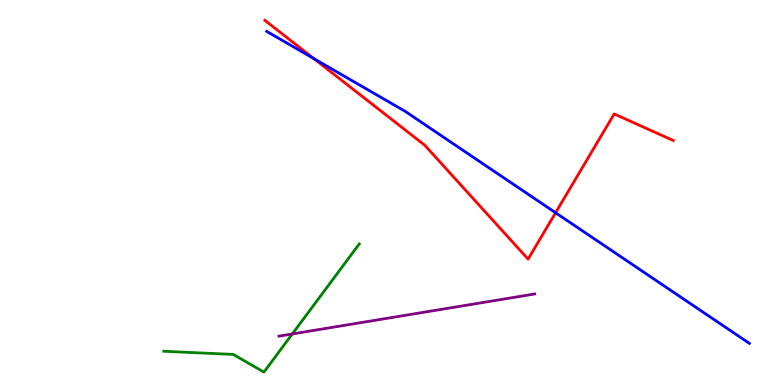[{'lines': ['blue', 'red'], 'intersections': [{'x': 4.05, 'y': 8.48}, {'x': 7.17, 'y': 4.47}]}, {'lines': ['green', 'red'], 'intersections': []}, {'lines': ['purple', 'red'], 'intersections': []}, {'lines': ['blue', 'green'], 'intersections': []}, {'lines': ['blue', 'purple'], 'intersections': []}, {'lines': ['green', 'purple'], 'intersections': [{'x': 3.77, 'y': 1.33}]}]